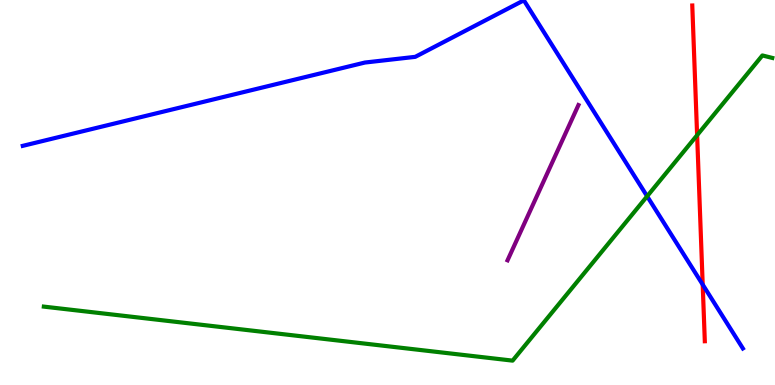[{'lines': ['blue', 'red'], 'intersections': [{'x': 9.07, 'y': 2.61}]}, {'lines': ['green', 'red'], 'intersections': [{'x': 9.0, 'y': 6.49}]}, {'lines': ['purple', 'red'], 'intersections': []}, {'lines': ['blue', 'green'], 'intersections': [{'x': 8.35, 'y': 4.9}]}, {'lines': ['blue', 'purple'], 'intersections': []}, {'lines': ['green', 'purple'], 'intersections': []}]